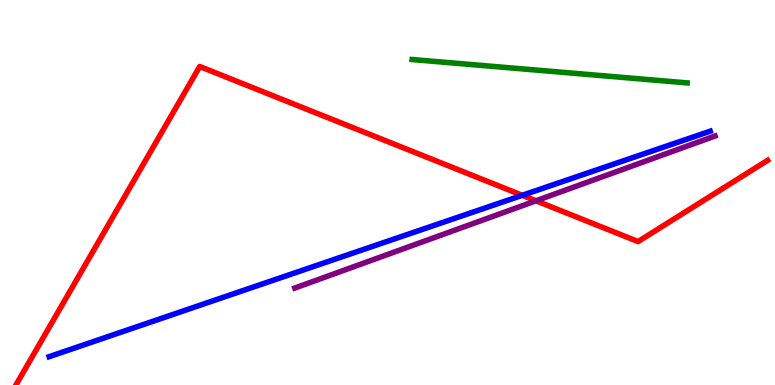[{'lines': ['blue', 'red'], 'intersections': [{'x': 6.74, 'y': 4.93}]}, {'lines': ['green', 'red'], 'intersections': []}, {'lines': ['purple', 'red'], 'intersections': [{'x': 6.92, 'y': 4.78}]}, {'lines': ['blue', 'green'], 'intersections': []}, {'lines': ['blue', 'purple'], 'intersections': []}, {'lines': ['green', 'purple'], 'intersections': []}]